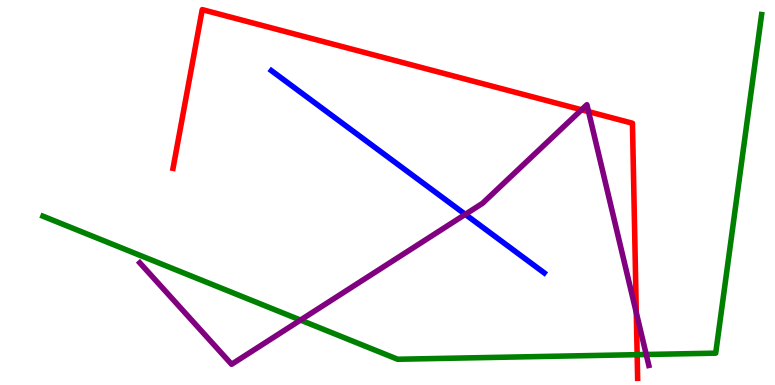[{'lines': ['blue', 'red'], 'intersections': []}, {'lines': ['green', 'red'], 'intersections': [{'x': 8.22, 'y': 0.788}]}, {'lines': ['purple', 'red'], 'intersections': [{'x': 7.5, 'y': 7.15}, {'x': 7.59, 'y': 7.1}, {'x': 8.21, 'y': 1.88}]}, {'lines': ['blue', 'green'], 'intersections': []}, {'lines': ['blue', 'purple'], 'intersections': [{'x': 6.0, 'y': 4.43}]}, {'lines': ['green', 'purple'], 'intersections': [{'x': 3.88, 'y': 1.69}, {'x': 8.34, 'y': 0.792}]}]